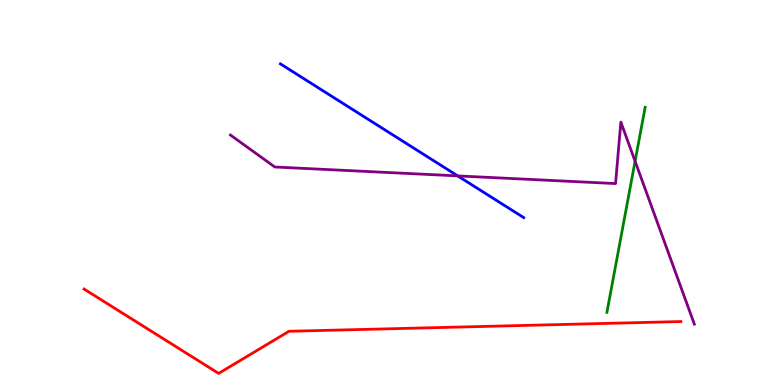[{'lines': ['blue', 'red'], 'intersections': []}, {'lines': ['green', 'red'], 'intersections': []}, {'lines': ['purple', 'red'], 'intersections': []}, {'lines': ['blue', 'green'], 'intersections': []}, {'lines': ['blue', 'purple'], 'intersections': [{'x': 5.91, 'y': 5.43}]}, {'lines': ['green', 'purple'], 'intersections': [{'x': 8.19, 'y': 5.81}]}]